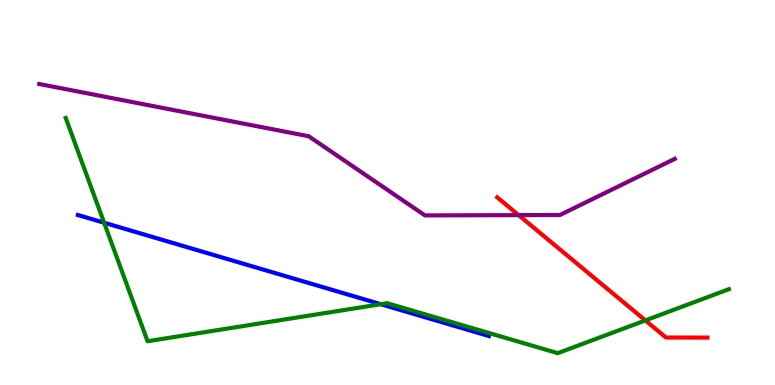[{'lines': ['blue', 'red'], 'intersections': []}, {'lines': ['green', 'red'], 'intersections': [{'x': 8.33, 'y': 1.68}]}, {'lines': ['purple', 'red'], 'intersections': [{'x': 6.69, 'y': 4.41}]}, {'lines': ['blue', 'green'], 'intersections': [{'x': 1.34, 'y': 4.21}, {'x': 4.91, 'y': 2.1}]}, {'lines': ['blue', 'purple'], 'intersections': []}, {'lines': ['green', 'purple'], 'intersections': []}]